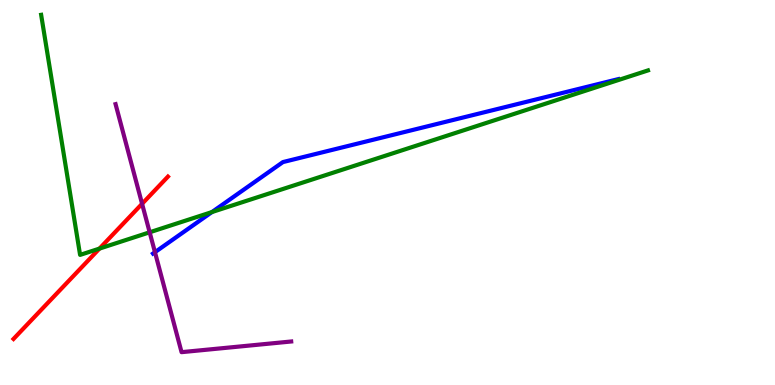[{'lines': ['blue', 'red'], 'intersections': []}, {'lines': ['green', 'red'], 'intersections': [{'x': 1.28, 'y': 3.54}]}, {'lines': ['purple', 'red'], 'intersections': [{'x': 1.83, 'y': 4.71}]}, {'lines': ['blue', 'green'], 'intersections': [{'x': 2.73, 'y': 4.49}]}, {'lines': ['blue', 'purple'], 'intersections': [{'x': 2.0, 'y': 3.45}]}, {'lines': ['green', 'purple'], 'intersections': [{'x': 1.93, 'y': 3.97}]}]